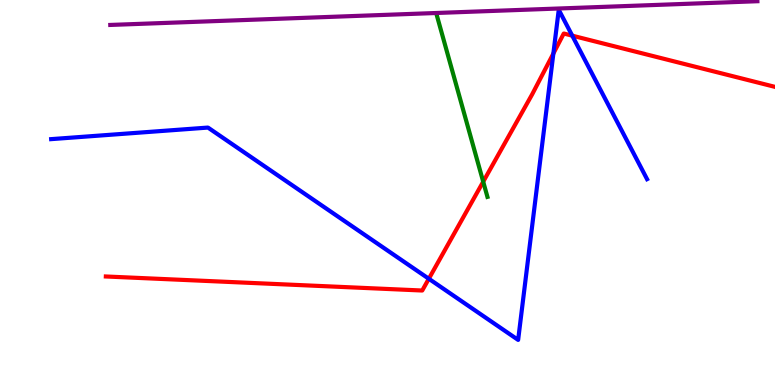[{'lines': ['blue', 'red'], 'intersections': [{'x': 5.53, 'y': 2.76}, {'x': 7.14, 'y': 8.61}, {'x': 7.38, 'y': 9.07}]}, {'lines': ['green', 'red'], 'intersections': [{'x': 6.23, 'y': 5.28}]}, {'lines': ['purple', 'red'], 'intersections': []}, {'lines': ['blue', 'green'], 'intersections': []}, {'lines': ['blue', 'purple'], 'intersections': []}, {'lines': ['green', 'purple'], 'intersections': []}]